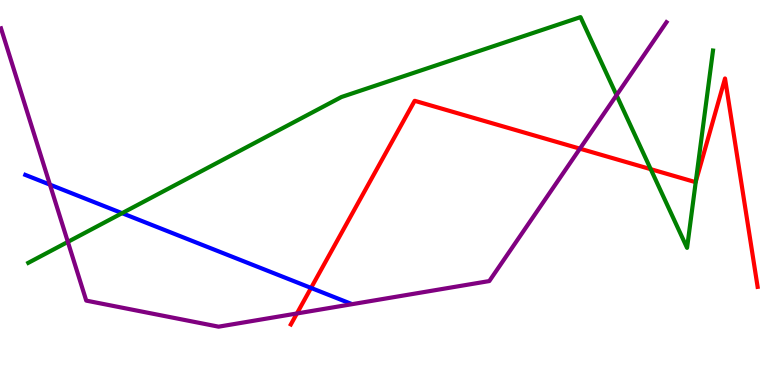[{'lines': ['blue', 'red'], 'intersections': [{'x': 4.01, 'y': 2.52}]}, {'lines': ['green', 'red'], 'intersections': [{'x': 8.4, 'y': 5.61}, {'x': 8.98, 'y': 5.28}]}, {'lines': ['purple', 'red'], 'intersections': [{'x': 3.83, 'y': 1.86}, {'x': 7.48, 'y': 6.14}]}, {'lines': ['blue', 'green'], 'intersections': [{'x': 1.58, 'y': 4.46}]}, {'lines': ['blue', 'purple'], 'intersections': [{'x': 0.644, 'y': 5.2}]}, {'lines': ['green', 'purple'], 'intersections': [{'x': 0.876, 'y': 3.72}, {'x': 7.96, 'y': 7.53}]}]